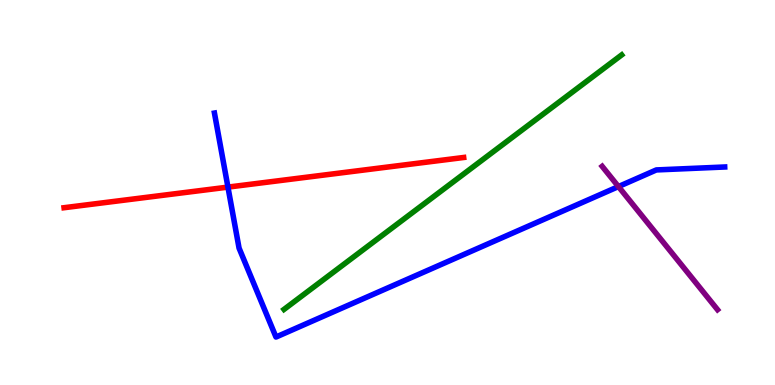[{'lines': ['blue', 'red'], 'intersections': [{'x': 2.94, 'y': 5.14}]}, {'lines': ['green', 'red'], 'intersections': []}, {'lines': ['purple', 'red'], 'intersections': []}, {'lines': ['blue', 'green'], 'intersections': []}, {'lines': ['blue', 'purple'], 'intersections': [{'x': 7.98, 'y': 5.15}]}, {'lines': ['green', 'purple'], 'intersections': []}]